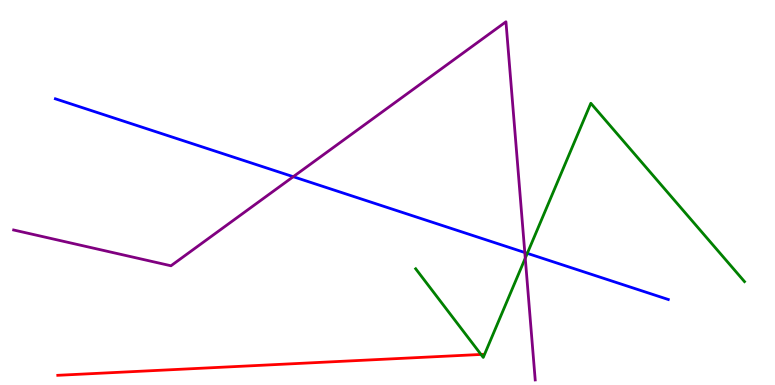[{'lines': ['blue', 'red'], 'intersections': []}, {'lines': ['green', 'red'], 'intersections': [{'x': 6.21, 'y': 0.794}]}, {'lines': ['purple', 'red'], 'intersections': []}, {'lines': ['blue', 'green'], 'intersections': [{'x': 6.8, 'y': 3.42}]}, {'lines': ['blue', 'purple'], 'intersections': [{'x': 3.78, 'y': 5.41}, {'x': 6.77, 'y': 3.44}]}, {'lines': ['green', 'purple'], 'intersections': [{'x': 6.78, 'y': 3.29}]}]